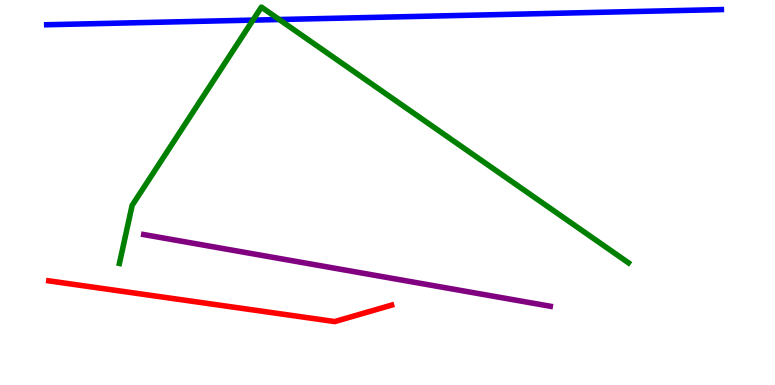[{'lines': ['blue', 'red'], 'intersections': []}, {'lines': ['green', 'red'], 'intersections': []}, {'lines': ['purple', 'red'], 'intersections': []}, {'lines': ['blue', 'green'], 'intersections': [{'x': 3.26, 'y': 9.48}, {'x': 3.6, 'y': 9.49}]}, {'lines': ['blue', 'purple'], 'intersections': []}, {'lines': ['green', 'purple'], 'intersections': []}]